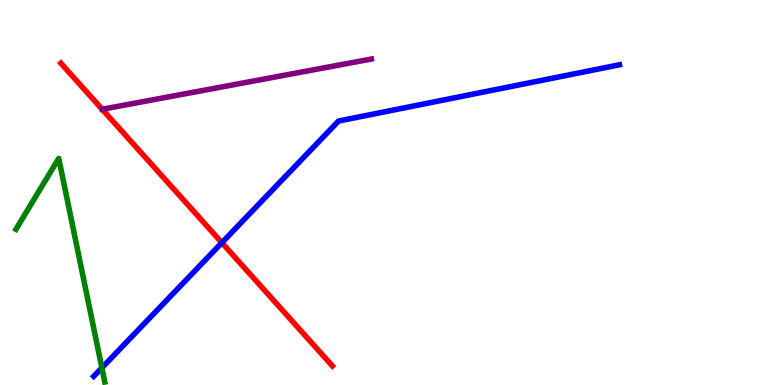[{'lines': ['blue', 'red'], 'intersections': [{'x': 2.86, 'y': 3.7}]}, {'lines': ['green', 'red'], 'intersections': []}, {'lines': ['purple', 'red'], 'intersections': [{'x': 1.32, 'y': 7.16}]}, {'lines': ['blue', 'green'], 'intersections': [{'x': 1.31, 'y': 0.446}]}, {'lines': ['blue', 'purple'], 'intersections': []}, {'lines': ['green', 'purple'], 'intersections': []}]